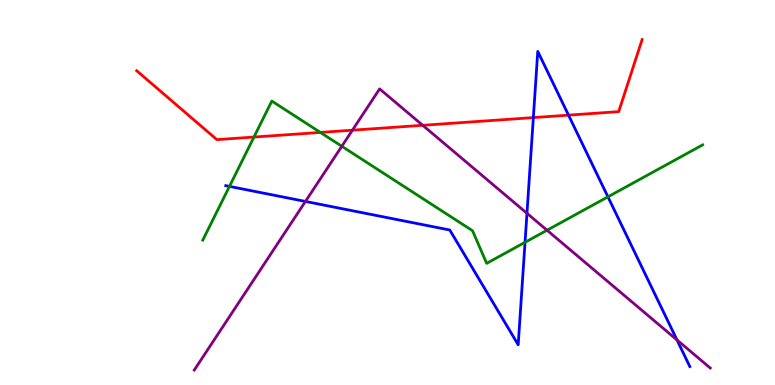[{'lines': ['blue', 'red'], 'intersections': [{'x': 6.88, 'y': 6.95}, {'x': 7.34, 'y': 7.01}]}, {'lines': ['green', 'red'], 'intersections': [{'x': 3.28, 'y': 6.44}, {'x': 4.13, 'y': 6.56}]}, {'lines': ['purple', 'red'], 'intersections': [{'x': 4.55, 'y': 6.62}, {'x': 5.45, 'y': 6.75}]}, {'lines': ['blue', 'green'], 'intersections': [{'x': 2.96, 'y': 5.16}, {'x': 6.77, 'y': 3.71}, {'x': 7.84, 'y': 4.89}]}, {'lines': ['blue', 'purple'], 'intersections': [{'x': 3.94, 'y': 4.77}, {'x': 6.8, 'y': 4.46}, {'x': 8.74, 'y': 1.17}]}, {'lines': ['green', 'purple'], 'intersections': [{'x': 4.41, 'y': 6.2}, {'x': 7.06, 'y': 4.02}]}]